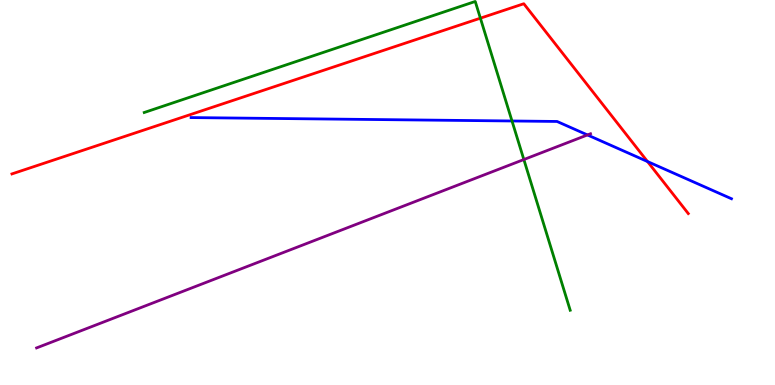[{'lines': ['blue', 'red'], 'intersections': [{'x': 8.35, 'y': 5.8}]}, {'lines': ['green', 'red'], 'intersections': [{'x': 6.2, 'y': 9.53}]}, {'lines': ['purple', 'red'], 'intersections': []}, {'lines': ['blue', 'green'], 'intersections': [{'x': 6.61, 'y': 6.86}]}, {'lines': ['blue', 'purple'], 'intersections': [{'x': 7.58, 'y': 6.5}]}, {'lines': ['green', 'purple'], 'intersections': [{'x': 6.76, 'y': 5.86}]}]